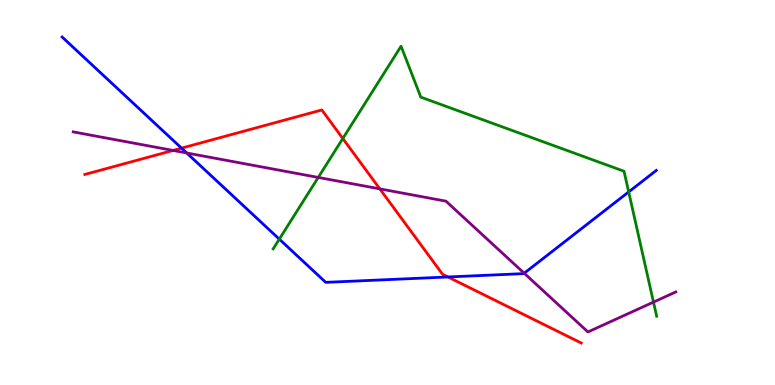[{'lines': ['blue', 'red'], 'intersections': [{'x': 2.34, 'y': 6.15}, {'x': 5.78, 'y': 2.81}]}, {'lines': ['green', 'red'], 'intersections': [{'x': 4.42, 'y': 6.4}]}, {'lines': ['purple', 'red'], 'intersections': [{'x': 2.23, 'y': 6.09}, {'x': 4.9, 'y': 5.09}]}, {'lines': ['blue', 'green'], 'intersections': [{'x': 3.6, 'y': 3.79}, {'x': 8.11, 'y': 5.02}]}, {'lines': ['blue', 'purple'], 'intersections': [{'x': 2.41, 'y': 6.03}, {'x': 6.76, 'y': 2.9}]}, {'lines': ['green', 'purple'], 'intersections': [{'x': 4.11, 'y': 5.39}, {'x': 8.43, 'y': 2.15}]}]